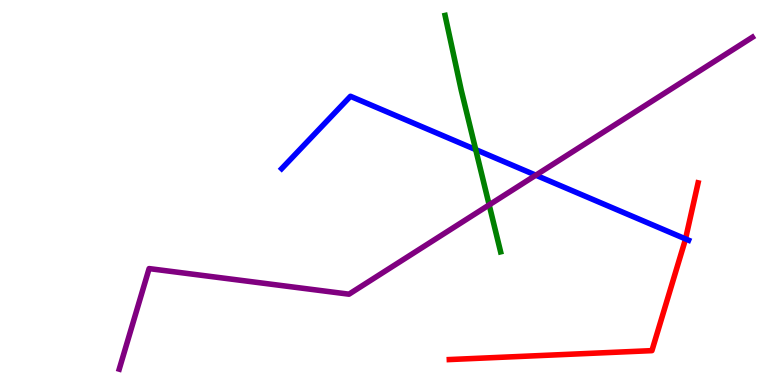[{'lines': ['blue', 'red'], 'intersections': [{'x': 8.85, 'y': 3.79}]}, {'lines': ['green', 'red'], 'intersections': []}, {'lines': ['purple', 'red'], 'intersections': []}, {'lines': ['blue', 'green'], 'intersections': [{'x': 6.14, 'y': 6.11}]}, {'lines': ['blue', 'purple'], 'intersections': [{'x': 6.91, 'y': 5.45}]}, {'lines': ['green', 'purple'], 'intersections': [{'x': 6.31, 'y': 4.68}]}]